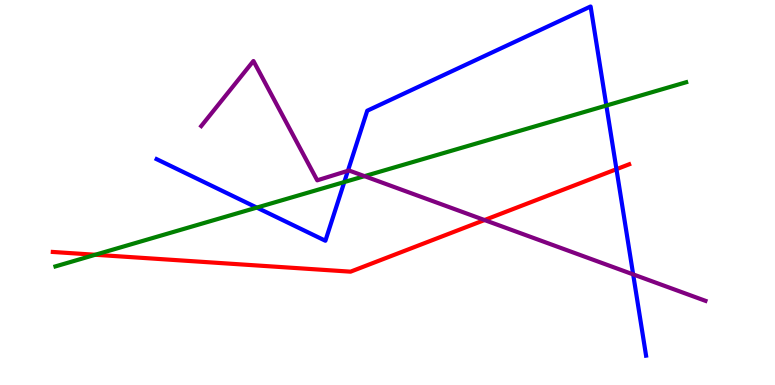[{'lines': ['blue', 'red'], 'intersections': [{'x': 7.95, 'y': 5.61}]}, {'lines': ['green', 'red'], 'intersections': [{'x': 1.23, 'y': 3.38}]}, {'lines': ['purple', 'red'], 'intersections': [{'x': 6.25, 'y': 4.28}]}, {'lines': ['blue', 'green'], 'intersections': [{'x': 3.31, 'y': 4.61}, {'x': 4.44, 'y': 5.27}, {'x': 7.82, 'y': 7.26}]}, {'lines': ['blue', 'purple'], 'intersections': [{'x': 4.49, 'y': 5.56}, {'x': 8.17, 'y': 2.87}]}, {'lines': ['green', 'purple'], 'intersections': [{'x': 4.7, 'y': 5.42}]}]